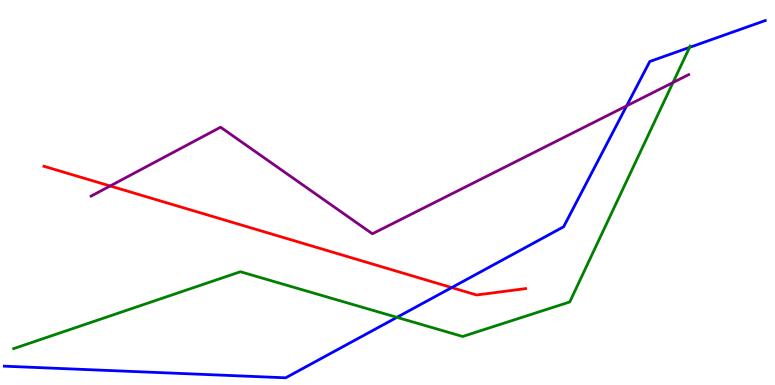[{'lines': ['blue', 'red'], 'intersections': [{'x': 5.83, 'y': 2.53}]}, {'lines': ['green', 'red'], 'intersections': []}, {'lines': ['purple', 'red'], 'intersections': [{'x': 1.42, 'y': 5.17}]}, {'lines': ['blue', 'green'], 'intersections': [{'x': 5.12, 'y': 1.76}, {'x': 8.9, 'y': 8.77}]}, {'lines': ['blue', 'purple'], 'intersections': [{'x': 8.09, 'y': 7.25}]}, {'lines': ['green', 'purple'], 'intersections': [{'x': 8.68, 'y': 7.86}]}]